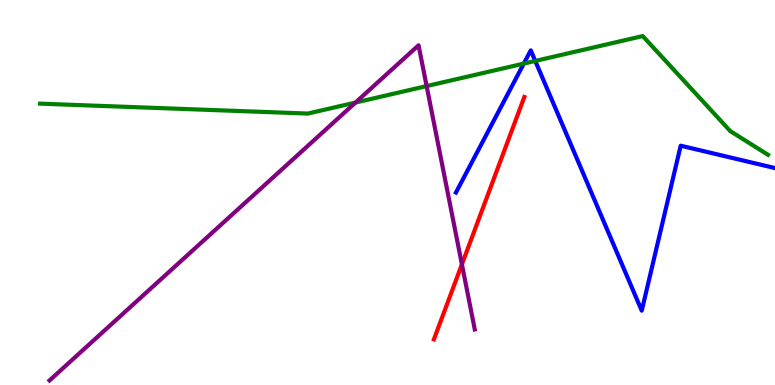[{'lines': ['blue', 'red'], 'intersections': []}, {'lines': ['green', 'red'], 'intersections': []}, {'lines': ['purple', 'red'], 'intersections': [{'x': 5.96, 'y': 3.13}]}, {'lines': ['blue', 'green'], 'intersections': [{'x': 6.76, 'y': 8.35}, {'x': 6.91, 'y': 8.42}]}, {'lines': ['blue', 'purple'], 'intersections': []}, {'lines': ['green', 'purple'], 'intersections': [{'x': 4.59, 'y': 7.34}, {'x': 5.5, 'y': 7.76}]}]